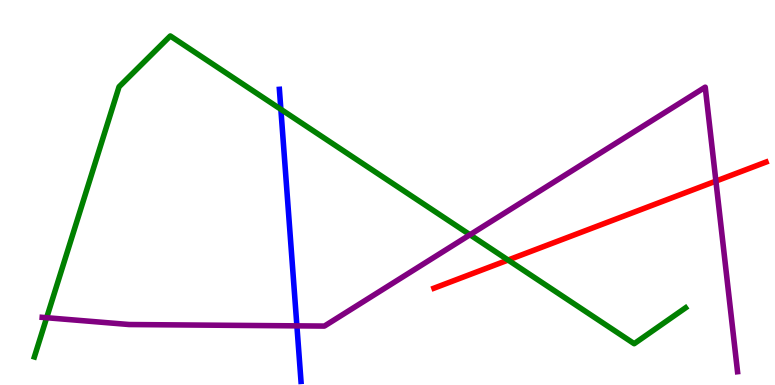[{'lines': ['blue', 'red'], 'intersections': []}, {'lines': ['green', 'red'], 'intersections': [{'x': 6.56, 'y': 3.25}]}, {'lines': ['purple', 'red'], 'intersections': [{'x': 9.24, 'y': 5.3}]}, {'lines': ['blue', 'green'], 'intersections': [{'x': 3.62, 'y': 7.16}]}, {'lines': ['blue', 'purple'], 'intersections': [{'x': 3.83, 'y': 1.54}]}, {'lines': ['green', 'purple'], 'intersections': [{'x': 0.602, 'y': 1.75}, {'x': 6.06, 'y': 3.9}]}]